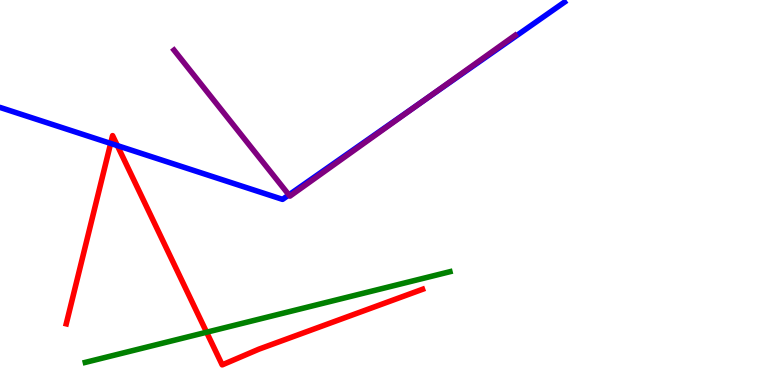[{'lines': ['blue', 'red'], 'intersections': [{'x': 1.43, 'y': 6.27}, {'x': 1.51, 'y': 6.22}]}, {'lines': ['green', 'red'], 'intersections': [{'x': 2.67, 'y': 1.37}]}, {'lines': ['purple', 'red'], 'intersections': []}, {'lines': ['blue', 'green'], 'intersections': []}, {'lines': ['blue', 'purple'], 'intersections': [{'x': 3.73, 'y': 4.94}, {'x': 5.45, 'y': 7.37}]}, {'lines': ['green', 'purple'], 'intersections': []}]